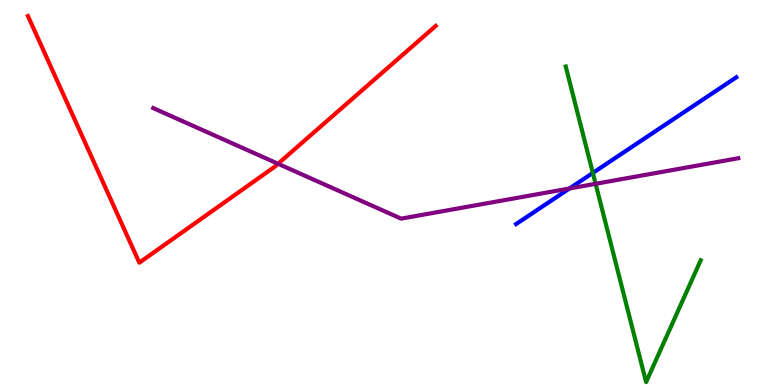[{'lines': ['blue', 'red'], 'intersections': []}, {'lines': ['green', 'red'], 'intersections': []}, {'lines': ['purple', 'red'], 'intersections': [{'x': 3.59, 'y': 5.75}]}, {'lines': ['blue', 'green'], 'intersections': [{'x': 7.65, 'y': 5.51}]}, {'lines': ['blue', 'purple'], 'intersections': [{'x': 7.35, 'y': 5.1}]}, {'lines': ['green', 'purple'], 'intersections': [{'x': 7.69, 'y': 5.23}]}]